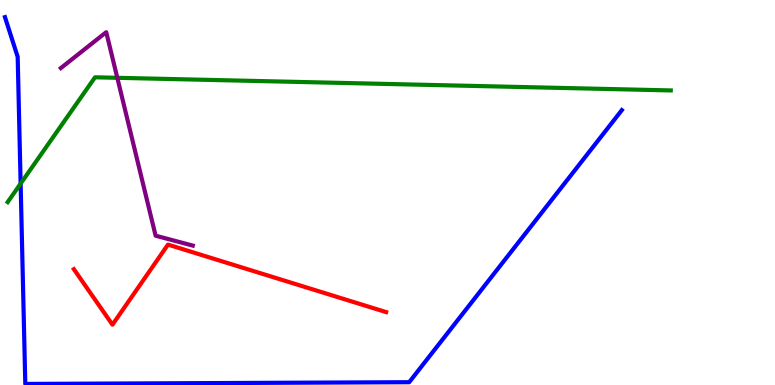[{'lines': ['blue', 'red'], 'intersections': []}, {'lines': ['green', 'red'], 'intersections': []}, {'lines': ['purple', 'red'], 'intersections': []}, {'lines': ['blue', 'green'], 'intersections': [{'x': 0.266, 'y': 5.23}]}, {'lines': ['blue', 'purple'], 'intersections': []}, {'lines': ['green', 'purple'], 'intersections': [{'x': 1.51, 'y': 7.98}]}]